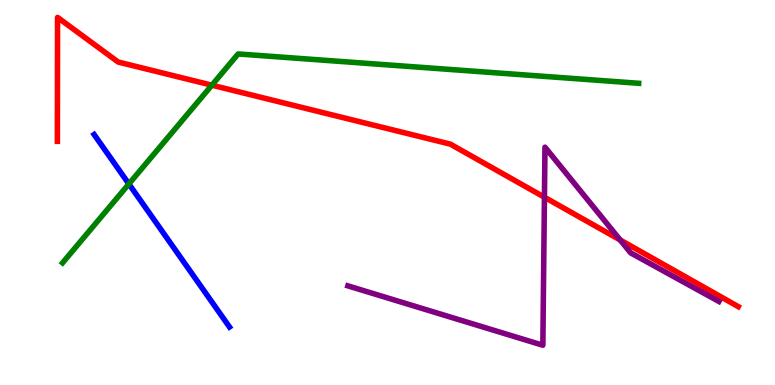[{'lines': ['blue', 'red'], 'intersections': []}, {'lines': ['green', 'red'], 'intersections': [{'x': 2.73, 'y': 7.79}]}, {'lines': ['purple', 'red'], 'intersections': [{'x': 7.03, 'y': 4.88}, {'x': 8.0, 'y': 3.77}]}, {'lines': ['blue', 'green'], 'intersections': [{'x': 1.66, 'y': 5.22}]}, {'lines': ['blue', 'purple'], 'intersections': []}, {'lines': ['green', 'purple'], 'intersections': []}]